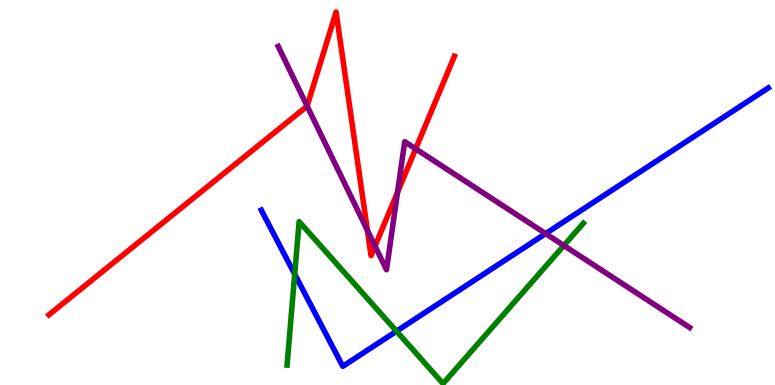[{'lines': ['blue', 'red'], 'intersections': []}, {'lines': ['green', 'red'], 'intersections': []}, {'lines': ['purple', 'red'], 'intersections': [{'x': 3.96, 'y': 7.25}, {'x': 4.74, 'y': 4.02}, {'x': 4.84, 'y': 3.61}, {'x': 5.13, 'y': 5.01}, {'x': 5.36, 'y': 6.13}]}, {'lines': ['blue', 'green'], 'intersections': [{'x': 3.8, 'y': 2.88}, {'x': 5.12, 'y': 1.4}]}, {'lines': ['blue', 'purple'], 'intersections': [{'x': 7.04, 'y': 3.93}]}, {'lines': ['green', 'purple'], 'intersections': [{'x': 7.28, 'y': 3.62}]}]